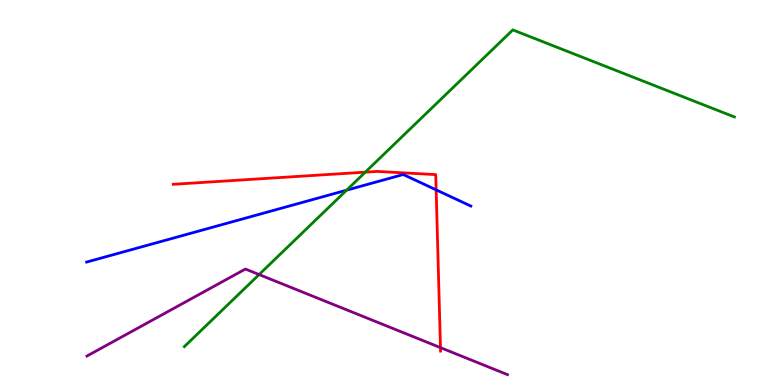[{'lines': ['blue', 'red'], 'intersections': [{'x': 5.63, 'y': 5.07}]}, {'lines': ['green', 'red'], 'intersections': [{'x': 4.71, 'y': 5.53}]}, {'lines': ['purple', 'red'], 'intersections': [{'x': 5.68, 'y': 0.971}]}, {'lines': ['blue', 'green'], 'intersections': [{'x': 4.47, 'y': 5.06}]}, {'lines': ['blue', 'purple'], 'intersections': []}, {'lines': ['green', 'purple'], 'intersections': [{'x': 3.34, 'y': 2.87}]}]